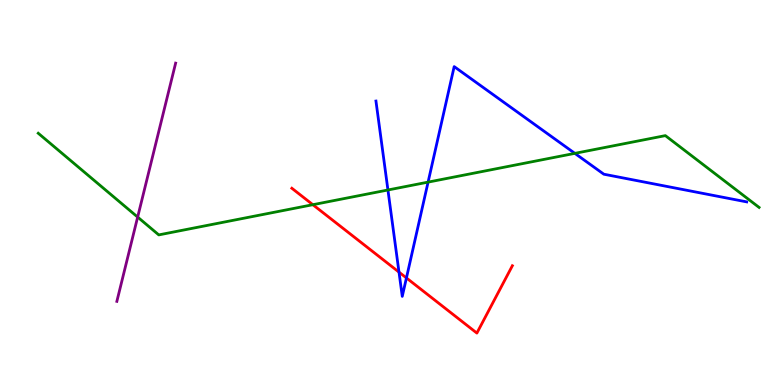[{'lines': ['blue', 'red'], 'intersections': [{'x': 5.15, 'y': 2.93}, {'x': 5.24, 'y': 2.78}]}, {'lines': ['green', 'red'], 'intersections': [{'x': 4.04, 'y': 4.68}]}, {'lines': ['purple', 'red'], 'intersections': []}, {'lines': ['blue', 'green'], 'intersections': [{'x': 5.01, 'y': 5.07}, {'x': 5.52, 'y': 5.27}, {'x': 7.42, 'y': 6.02}]}, {'lines': ['blue', 'purple'], 'intersections': []}, {'lines': ['green', 'purple'], 'intersections': [{'x': 1.78, 'y': 4.36}]}]